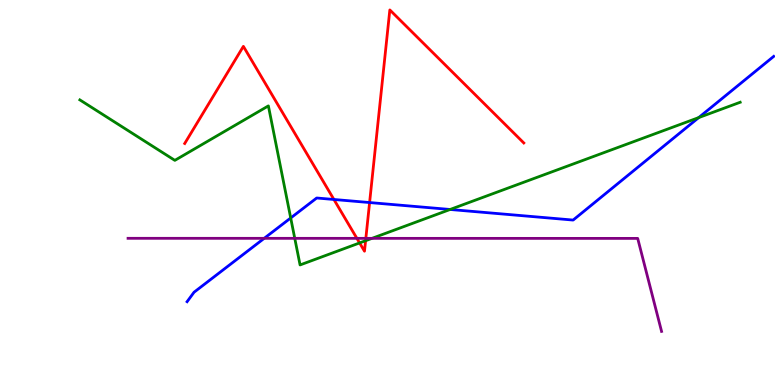[{'lines': ['blue', 'red'], 'intersections': [{'x': 4.31, 'y': 4.82}, {'x': 4.77, 'y': 4.74}]}, {'lines': ['green', 'red'], 'intersections': [{'x': 4.64, 'y': 3.69}, {'x': 4.72, 'y': 3.75}]}, {'lines': ['purple', 'red'], 'intersections': [{'x': 4.61, 'y': 3.81}, {'x': 4.72, 'y': 3.81}]}, {'lines': ['blue', 'green'], 'intersections': [{'x': 3.75, 'y': 4.34}, {'x': 5.81, 'y': 4.56}, {'x': 9.02, 'y': 6.95}]}, {'lines': ['blue', 'purple'], 'intersections': [{'x': 3.41, 'y': 3.81}]}, {'lines': ['green', 'purple'], 'intersections': [{'x': 3.8, 'y': 3.81}, {'x': 4.8, 'y': 3.81}]}]